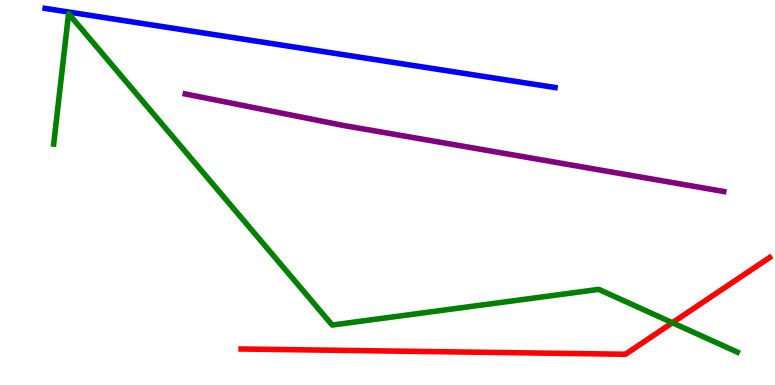[{'lines': ['blue', 'red'], 'intersections': []}, {'lines': ['green', 'red'], 'intersections': [{'x': 8.68, 'y': 1.62}]}, {'lines': ['purple', 'red'], 'intersections': []}, {'lines': ['blue', 'green'], 'intersections': []}, {'lines': ['blue', 'purple'], 'intersections': []}, {'lines': ['green', 'purple'], 'intersections': []}]